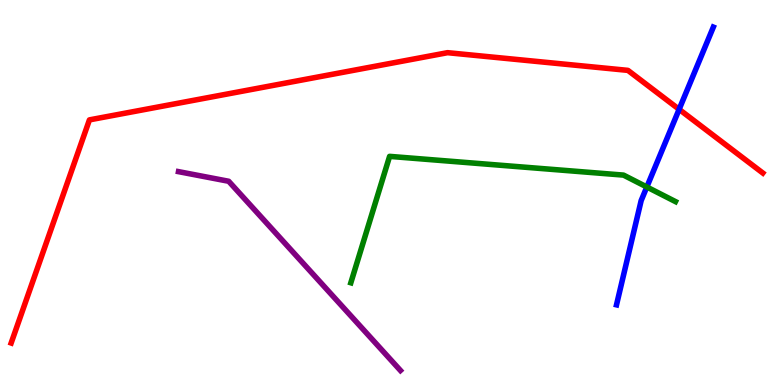[{'lines': ['blue', 'red'], 'intersections': [{'x': 8.76, 'y': 7.16}]}, {'lines': ['green', 'red'], 'intersections': []}, {'lines': ['purple', 'red'], 'intersections': []}, {'lines': ['blue', 'green'], 'intersections': [{'x': 8.35, 'y': 5.14}]}, {'lines': ['blue', 'purple'], 'intersections': []}, {'lines': ['green', 'purple'], 'intersections': []}]